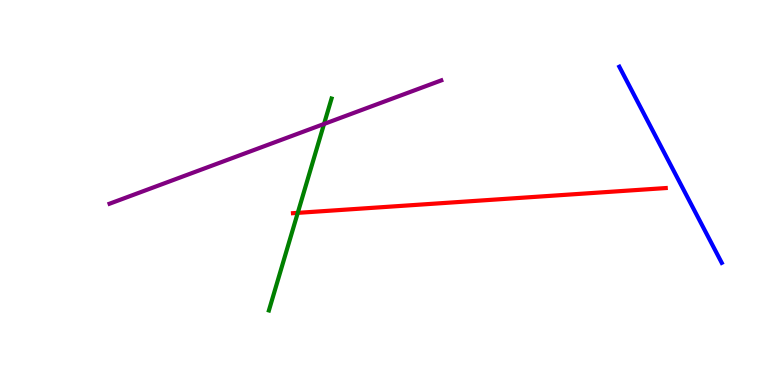[{'lines': ['blue', 'red'], 'intersections': []}, {'lines': ['green', 'red'], 'intersections': [{'x': 3.84, 'y': 4.47}]}, {'lines': ['purple', 'red'], 'intersections': []}, {'lines': ['blue', 'green'], 'intersections': []}, {'lines': ['blue', 'purple'], 'intersections': []}, {'lines': ['green', 'purple'], 'intersections': [{'x': 4.18, 'y': 6.78}]}]